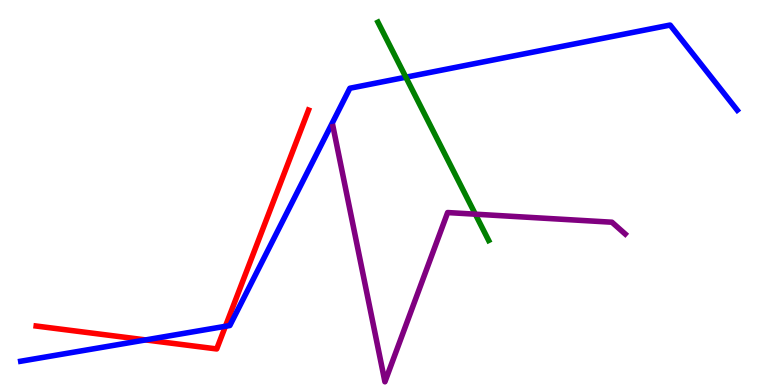[{'lines': ['blue', 'red'], 'intersections': [{'x': 1.88, 'y': 1.17}, {'x': 2.91, 'y': 1.52}]}, {'lines': ['green', 'red'], 'intersections': []}, {'lines': ['purple', 'red'], 'intersections': []}, {'lines': ['blue', 'green'], 'intersections': [{'x': 5.24, 'y': 7.99}]}, {'lines': ['blue', 'purple'], 'intersections': []}, {'lines': ['green', 'purple'], 'intersections': [{'x': 6.13, 'y': 4.44}]}]